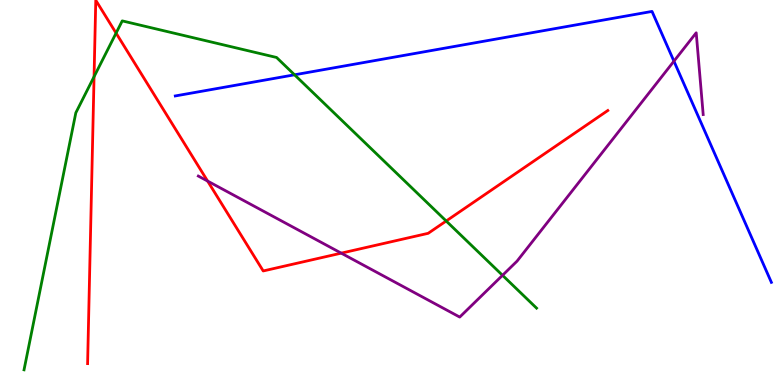[{'lines': ['blue', 'red'], 'intersections': []}, {'lines': ['green', 'red'], 'intersections': [{'x': 1.21, 'y': 8.01}, {'x': 1.5, 'y': 9.14}, {'x': 5.76, 'y': 4.26}]}, {'lines': ['purple', 'red'], 'intersections': [{'x': 2.68, 'y': 5.3}, {'x': 4.4, 'y': 3.42}]}, {'lines': ['blue', 'green'], 'intersections': [{'x': 3.8, 'y': 8.06}]}, {'lines': ['blue', 'purple'], 'intersections': [{'x': 8.7, 'y': 8.41}]}, {'lines': ['green', 'purple'], 'intersections': [{'x': 6.48, 'y': 2.85}]}]